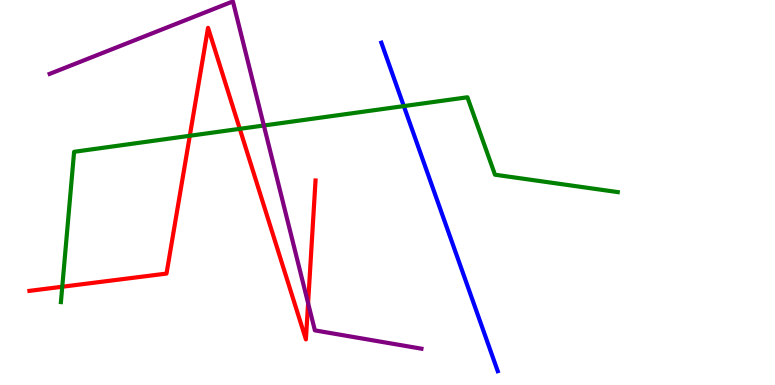[{'lines': ['blue', 'red'], 'intersections': []}, {'lines': ['green', 'red'], 'intersections': [{'x': 0.803, 'y': 2.55}, {'x': 2.45, 'y': 6.47}, {'x': 3.09, 'y': 6.65}]}, {'lines': ['purple', 'red'], 'intersections': [{'x': 3.98, 'y': 2.13}]}, {'lines': ['blue', 'green'], 'intersections': [{'x': 5.21, 'y': 7.24}]}, {'lines': ['blue', 'purple'], 'intersections': []}, {'lines': ['green', 'purple'], 'intersections': [{'x': 3.4, 'y': 6.74}]}]